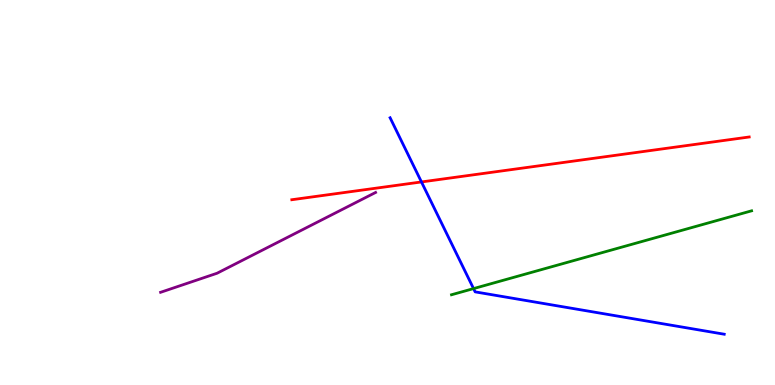[{'lines': ['blue', 'red'], 'intersections': [{'x': 5.44, 'y': 5.27}]}, {'lines': ['green', 'red'], 'intersections': []}, {'lines': ['purple', 'red'], 'intersections': []}, {'lines': ['blue', 'green'], 'intersections': [{'x': 6.11, 'y': 2.5}]}, {'lines': ['blue', 'purple'], 'intersections': []}, {'lines': ['green', 'purple'], 'intersections': []}]